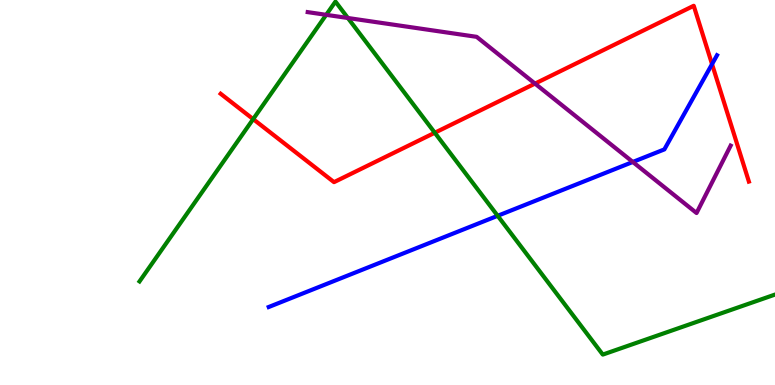[{'lines': ['blue', 'red'], 'intersections': [{'x': 9.19, 'y': 8.33}]}, {'lines': ['green', 'red'], 'intersections': [{'x': 3.27, 'y': 6.91}, {'x': 5.61, 'y': 6.55}]}, {'lines': ['purple', 'red'], 'intersections': [{'x': 6.9, 'y': 7.83}]}, {'lines': ['blue', 'green'], 'intersections': [{'x': 6.42, 'y': 4.39}]}, {'lines': ['blue', 'purple'], 'intersections': [{'x': 8.17, 'y': 5.79}]}, {'lines': ['green', 'purple'], 'intersections': [{'x': 4.21, 'y': 9.61}, {'x': 4.49, 'y': 9.53}]}]